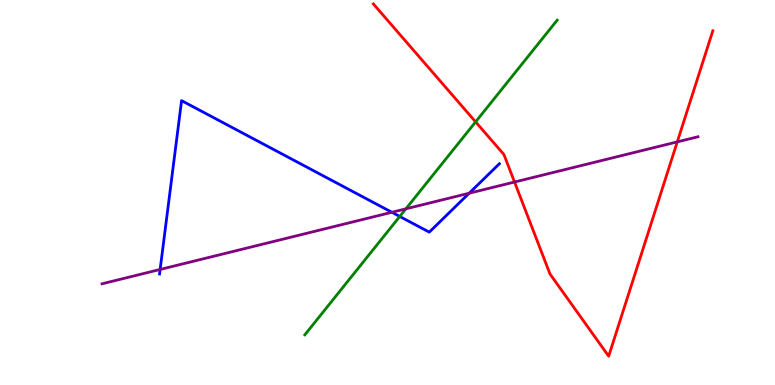[{'lines': ['blue', 'red'], 'intersections': []}, {'lines': ['green', 'red'], 'intersections': [{'x': 6.14, 'y': 6.83}]}, {'lines': ['purple', 'red'], 'intersections': [{'x': 6.64, 'y': 5.27}, {'x': 8.74, 'y': 6.32}]}, {'lines': ['blue', 'green'], 'intersections': [{'x': 5.16, 'y': 4.38}]}, {'lines': ['blue', 'purple'], 'intersections': [{'x': 2.07, 'y': 3.0}, {'x': 5.06, 'y': 4.49}, {'x': 6.05, 'y': 4.98}]}, {'lines': ['green', 'purple'], 'intersections': [{'x': 5.24, 'y': 4.58}]}]